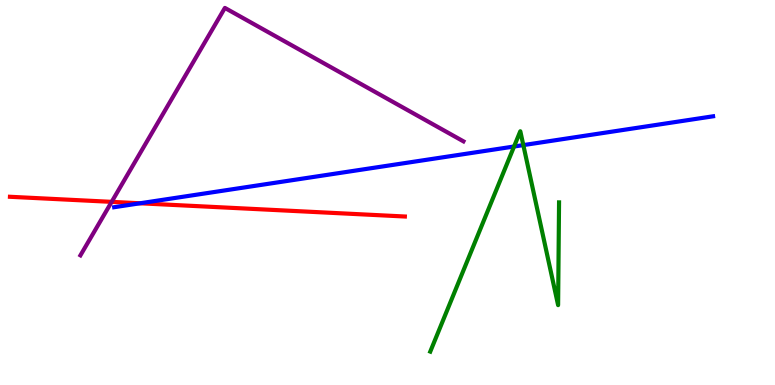[{'lines': ['blue', 'red'], 'intersections': [{'x': 1.81, 'y': 4.72}]}, {'lines': ['green', 'red'], 'intersections': []}, {'lines': ['purple', 'red'], 'intersections': [{'x': 1.44, 'y': 4.76}]}, {'lines': ['blue', 'green'], 'intersections': [{'x': 6.63, 'y': 6.19}, {'x': 6.75, 'y': 6.23}]}, {'lines': ['blue', 'purple'], 'intersections': []}, {'lines': ['green', 'purple'], 'intersections': []}]